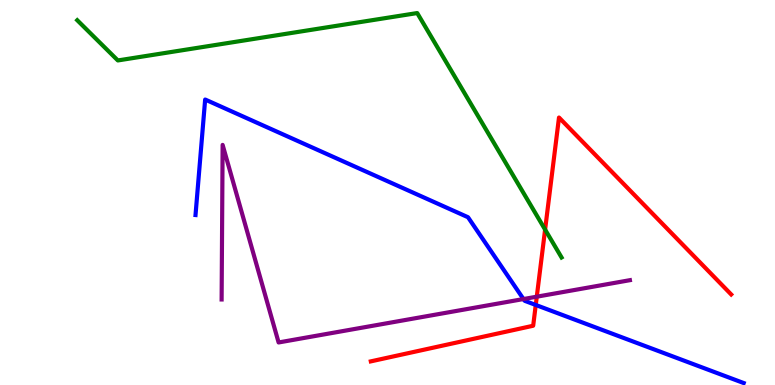[{'lines': ['blue', 'red'], 'intersections': [{'x': 6.91, 'y': 2.08}]}, {'lines': ['green', 'red'], 'intersections': [{'x': 7.03, 'y': 4.04}]}, {'lines': ['purple', 'red'], 'intersections': [{'x': 6.93, 'y': 2.29}]}, {'lines': ['blue', 'green'], 'intersections': []}, {'lines': ['blue', 'purple'], 'intersections': [{'x': 6.75, 'y': 2.23}]}, {'lines': ['green', 'purple'], 'intersections': []}]